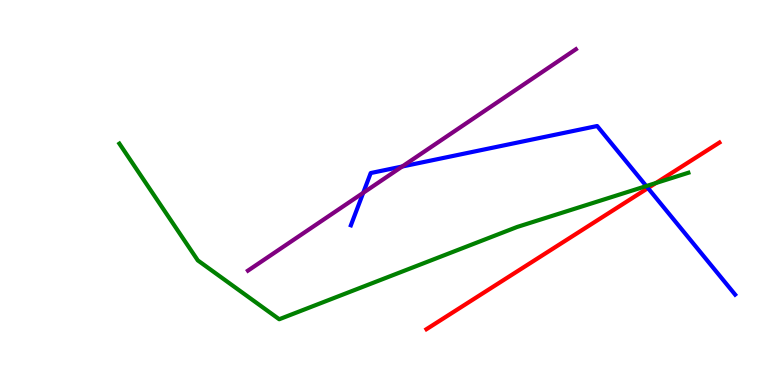[{'lines': ['blue', 'red'], 'intersections': [{'x': 8.36, 'y': 5.11}]}, {'lines': ['green', 'red'], 'intersections': [{'x': 8.46, 'y': 5.25}]}, {'lines': ['purple', 'red'], 'intersections': []}, {'lines': ['blue', 'green'], 'intersections': [{'x': 8.34, 'y': 5.17}]}, {'lines': ['blue', 'purple'], 'intersections': [{'x': 4.69, 'y': 4.99}, {'x': 5.19, 'y': 5.68}]}, {'lines': ['green', 'purple'], 'intersections': []}]